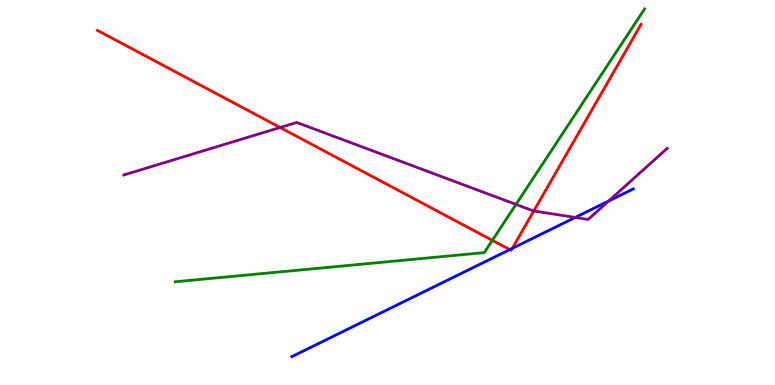[{'lines': ['blue', 'red'], 'intersections': [{'x': 6.58, 'y': 3.52}, {'x': 6.61, 'y': 3.55}]}, {'lines': ['green', 'red'], 'intersections': [{'x': 6.35, 'y': 3.76}]}, {'lines': ['purple', 'red'], 'intersections': [{'x': 3.61, 'y': 6.69}, {'x': 6.89, 'y': 4.52}]}, {'lines': ['blue', 'green'], 'intersections': []}, {'lines': ['blue', 'purple'], 'intersections': [{'x': 7.42, 'y': 4.35}, {'x': 7.85, 'y': 4.78}]}, {'lines': ['green', 'purple'], 'intersections': [{'x': 6.66, 'y': 4.69}]}]